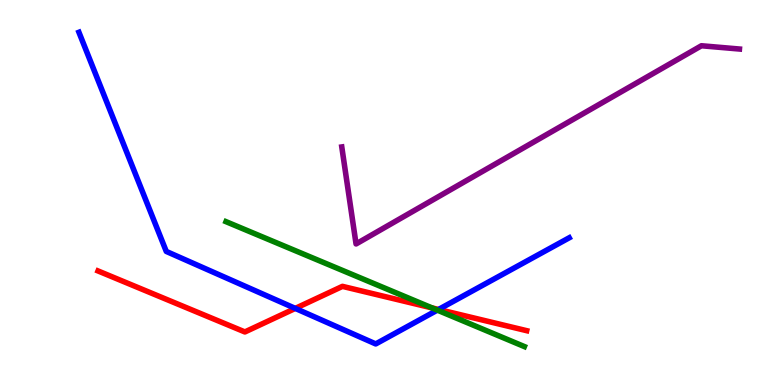[{'lines': ['blue', 'red'], 'intersections': [{'x': 3.81, 'y': 1.99}, {'x': 5.66, 'y': 1.96}]}, {'lines': ['green', 'red'], 'intersections': [{'x': 5.57, 'y': 2.0}]}, {'lines': ['purple', 'red'], 'intersections': []}, {'lines': ['blue', 'green'], 'intersections': [{'x': 5.64, 'y': 1.94}]}, {'lines': ['blue', 'purple'], 'intersections': []}, {'lines': ['green', 'purple'], 'intersections': []}]